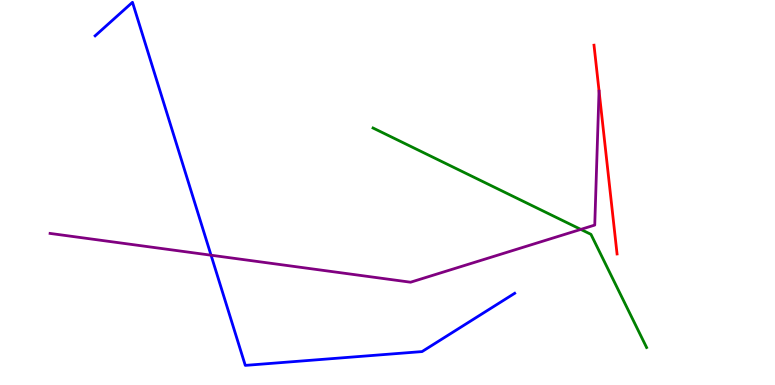[{'lines': ['blue', 'red'], 'intersections': []}, {'lines': ['green', 'red'], 'intersections': []}, {'lines': ['purple', 'red'], 'intersections': []}, {'lines': ['blue', 'green'], 'intersections': []}, {'lines': ['blue', 'purple'], 'intersections': [{'x': 2.72, 'y': 3.37}]}, {'lines': ['green', 'purple'], 'intersections': [{'x': 7.49, 'y': 4.04}]}]